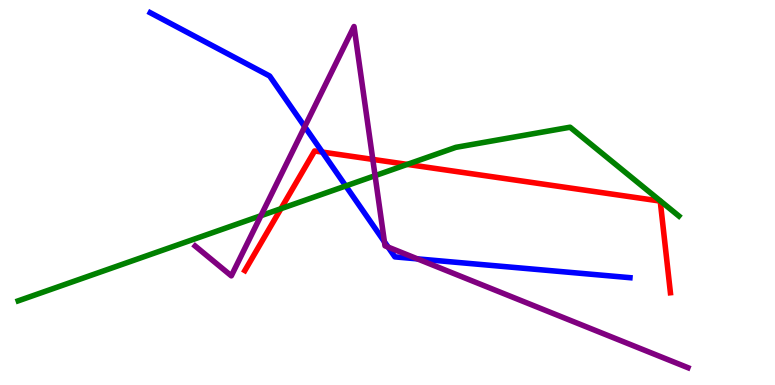[{'lines': ['blue', 'red'], 'intersections': [{'x': 4.16, 'y': 6.05}]}, {'lines': ['green', 'red'], 'intersections': [{'x': 3.63, 'y': 4.58}, {'x': 5.25, 'y': 5.73}]}, {'lines': ['purple', 'red'], 'intersections': [{'x': 4.81, 'y': 5.86}]}, {'lines': ['blue', 'green'], 'intersections': [{'x': 4.46, 'y': 5.17}]}, {'lines': ['blue', 'purple'], 'intersections': [{'x': 3.93, 'y': 6.71}, {'x': 4.96, 'y': 3.72}, {'x': 5.01, 'y': 3.58}, {'x': 5.39, 'y': 3.28}]}, {'lines': ['green', 'purple'], 'intersections': [{'x': 3.37, 'y': 4.4}, {'x': 4.84, 'y': 5.44}]}]